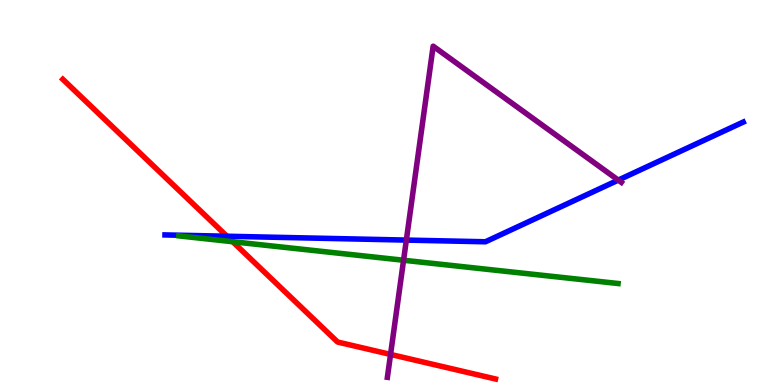[{'lines': ['blue', 'red'], 'intersections': [{'x': 2.93, 'y': 3.86}]}, {'lines': ['green', 'red'], 'intersections': [{'x': 3.0, 'y': 3.72}]}, {'lines': ['purple', 'red'], 'intersections': [{'x': 5.04, 'y': 0.794}]}, {'lines': ['blue', 'green'], 'intersections': []}, {'lines': ['blue', 'purple'], 'intersections': [{'x': 5.24, 'y': 3.76}, {'x': 7.98, 'y': 5.32}]}, {'lines': ['green', 'purple'], 'intersections': [{'x': 5.21, 'y': 3.24}]}]